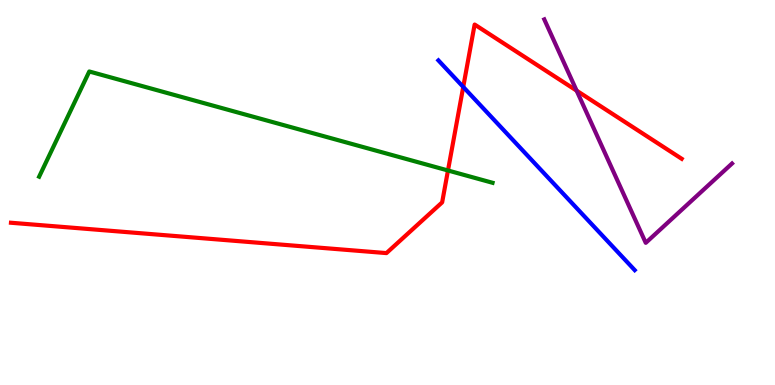[{'lines': ['blue', 'red'], 'intersections': [{'x': 5.98, 'y': 7.74}]}, {'lines': ['green', 'red'], 'intersections': [{'x': 5.78, 'y': 5.57}]}, {'lines': ['purple', 'red'], 'intersections': [{'x': 7.44, 'y': 7.65}]}, {'lines': ['blue', 'green'], 'intersections': []}, {'lines': ['blue', 'purple'], 'intersections': []}, {'lines': ['green', 'purple'], 'intersections': []}]